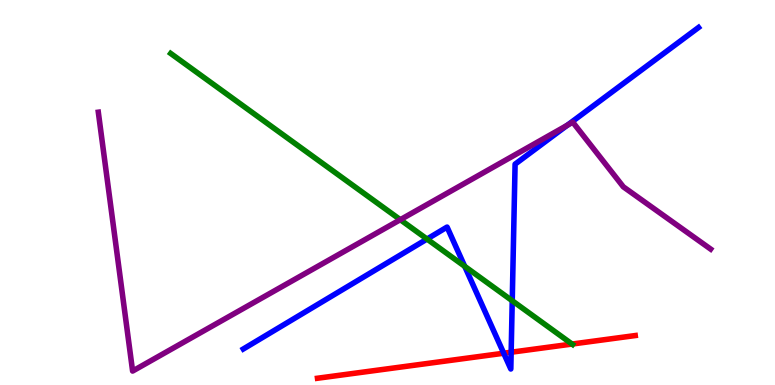[{'lines': ['blue', 'red'], 'intersections': [{'x': 6.5, 'y': 0.825}, {'x': 6.6, 'y': 0.851}]}, {'lines': ['green', 'red'], 'intersections': [{'x': 7.38, 'y': 1.06}]}, {'lines': ['purple', 'red'], 'intersections': []}, {'lines': ['blue', 'green'], 'intersections': [{'x': 5.51, 'y': 3.79}, {'x': 6.0, 'y': 3.08}, {'x': 6.61, 'y': 2.19}]}, {'lines': ['blue', 'purple'], 'intersections': [{'x': 7.32, 'y': 6.75}]}, {'lines': ['green', 'purple'], 'intersections': [{'x': 5.17, 'y': 4.29}]}]